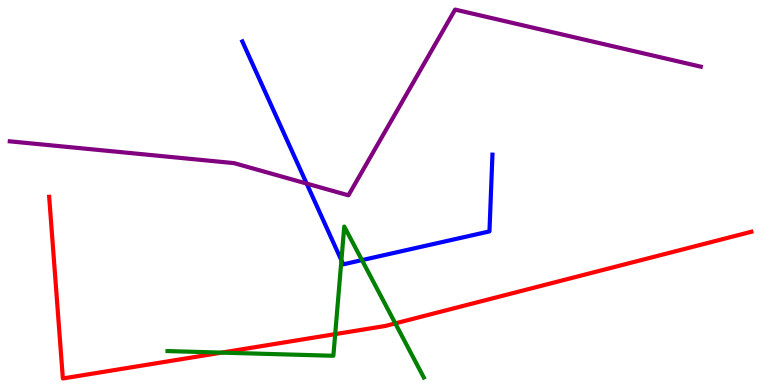[{'lines': ['blue', 'red'], 'intersections': []}, {'lines': ['green', 'red'], 'intersections': [{'x': 2.86, 'y': 0.841}, {'x': 4.33, 'y': 1.32}, {'x': 5.1, 'y': 1.6}]}, {'lines': ['purple', 'red'], 'intersections': []}, {'lines': ['blue', 'green'], 'intersections': [{'x': 4.41, 'y': 3.24}, {'x': 4.67, 'y': 3.24}]}, {'lines': ['blue', 'purple'], 'intersections': [{'x': 3.96, 'y': 5.23}]}, {'lines': ['green', 'purple'], 'intersections': []}]